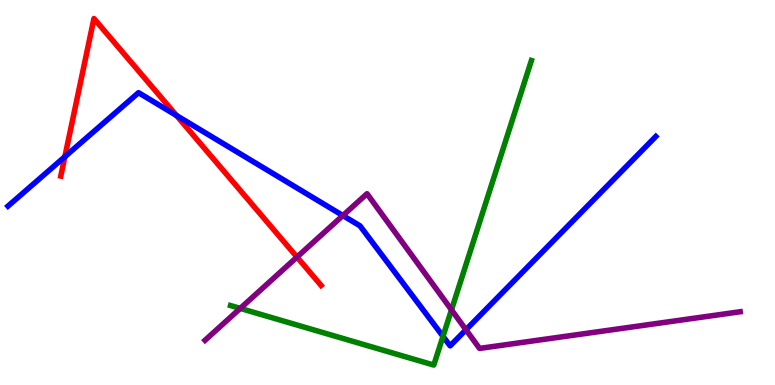[{'lines': ['blue', 'red'], 'intersections': [{'x': 0.837, 'y': 5.93}, {'x': 2.28, 'y': 7.0}]}, {'lines': ['green', 'red'], 'intersections': []}, {'lines': ['purple', 'red'], 'intersections': [{'x': 3.83, 'y': 3.32}]}, {'lines': ['blue', 'green'], 'intersections': [{'x': 5.72, 'y': 1.26}]}, {'lines': ['blue', 'purple'], 'intersections': [{'x': 4.42, 'y': 4.4}, {'x': 6.01, 'y': 1.44}]}, {'lines': ['green', 'purple'], 'intersections': [{'x': 3.1, 'y': 1.99}, {'x': 5.83, 'y': 1.95}]}]